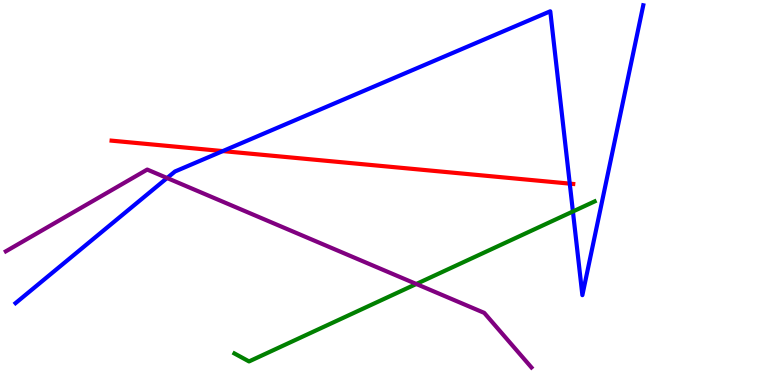[{'lines': ['blue', 'red'], 'intersections': [{'x': 2.87, 'y': 6.08}, {'x': 7.35, 'y': 5.23}]}, {'lines': ['green', 'red'], 'intersections': []}, {'lines': ['purple', 'red'], 'intersections': []}, {'lines': ['blue', 'green'], 'intersections': [{'x': 7.39, 'y': 4.51}]}, {'lines': ['blue', 'purple'], 'intersections': [{'x': 2.16, 'y': 5.38}]}, {'lines': ['green', 'purple'], 'intersections': [{'x': 5.37, 'y': 2.62}]}]